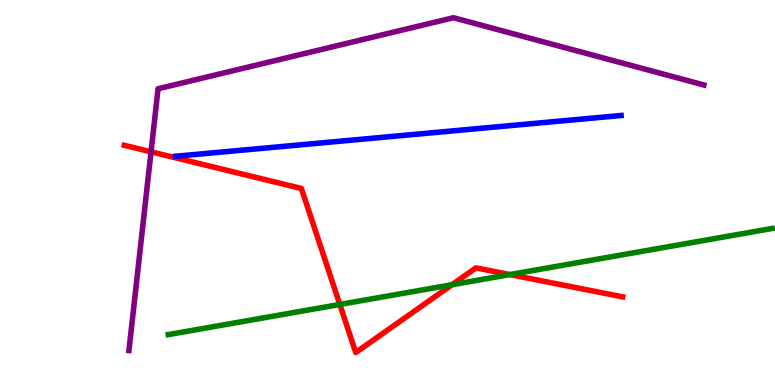[{'lines': ['blue', 'red'], 'intersections': []}, {'lines': ['green', 'red'], 'intersections': [{'x': 4.38, 'y': 2.09}, {'x': 5.83, 'y': 2.6}, {'x': 6.58, 'y': 2.87}]}, {'lines': ['purple', 'red'], 'intersections': [{'x': 1.95, 'y': 6.06}]}, {'lines': ['blue', 'green'], 'intersections': []}, {'lines': ['blue', 'purple'], 'intersections': []}, {'lines': ['green', 'purple'], 'intersections': []}]